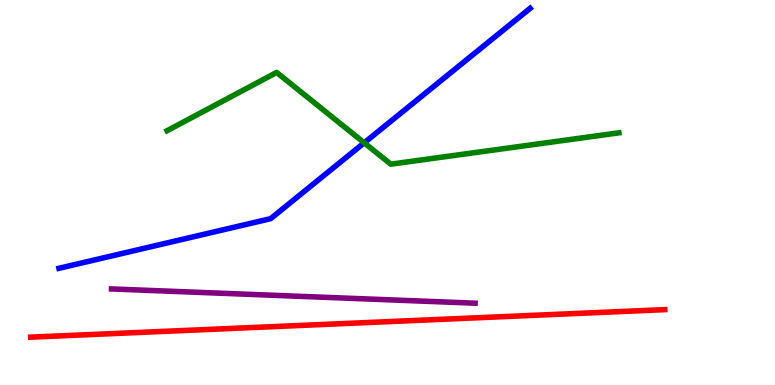[{'lines': ['blue', 'red'], 'intersections': []}, {'lines': ['green', 'red'], 'intersections': []}, {'lines': ['purple', 'red'], 'intersections': []}, {'lines': ['blue', 'green'], 'intersections': [{'x': 4.7, 'y': 6.29}]}, {'lines': ['blue', 'purple'], 'intersections': []}, {'lines': ['green', 'purple'], 'intersections': []}]